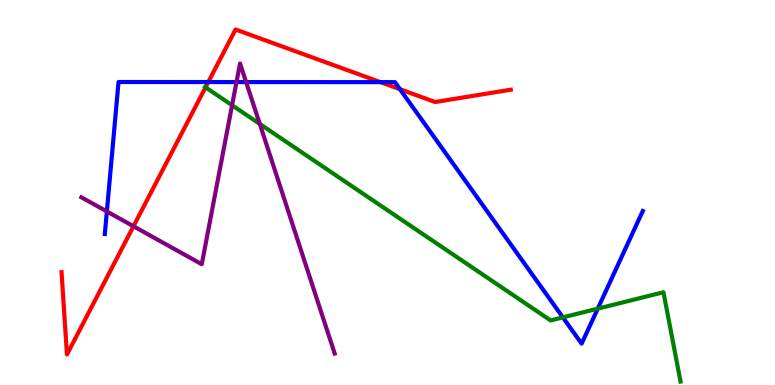[{'lines': ['blue', 'red'], 'intersections': [{'x': 2.69, 'y': 7.87}, {'x': 4.91, 'y': 7.87}, {'x': 5.16, 'y': 7.68}]}, {'lines': ['green', 'red'], 'intersections': [{'x': 2.65, 'y': 7.73}]}, {'lines': ['purple', 'red'], 'intersections': [{'x': 1.72, 'y': 4.12}]}, {'lines': ['blue', 'green'], 'intersections': [{'x': 7.26, 'y': 1.76}, {'x': 7.71, 'y': 1.98}]}, {'lines': ['blue', 'purple'], 'intersections': [{'x': 1.38, 'y': 4.51}, {'x': 3.05, 'y': 7.87}, {'x': 3.18, 'y': 7.87}]}, {'lines': ['green', 'purple'], 'intersections': [{'x': 2.99, 'y': 7.27}, {'x': 3.35, 'y': 6.78}]}]